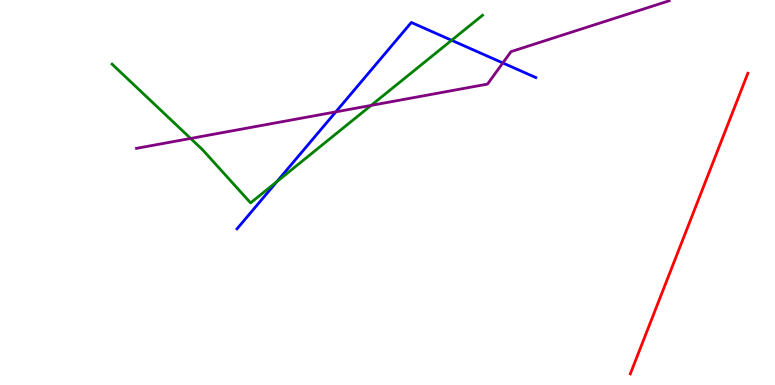[{'lines': ['blue', 'red'], 'intersections': []}, {'lines': ['green', 'red'], 'intersections': []}, {'lines': ['purple', 'red'], 'intersections': []}, {'lines': ['blue', 'green'], 'intersections': [{'x': 3.57, 'y': 5.28}, {'x': 5.83, 'y': 8.95}]}, {'lines': ['blue', 'purple'], 'intersections': [{'x': 4.33, 'y': 7.09}, {'x': 6.49, 'y': 8.37}]}, {'lines': ['green', 'purple'], 'intersections': [{'x': 2.46, 'y': 6.4}, {'x': 4.79, 'y': 7.26}]}]